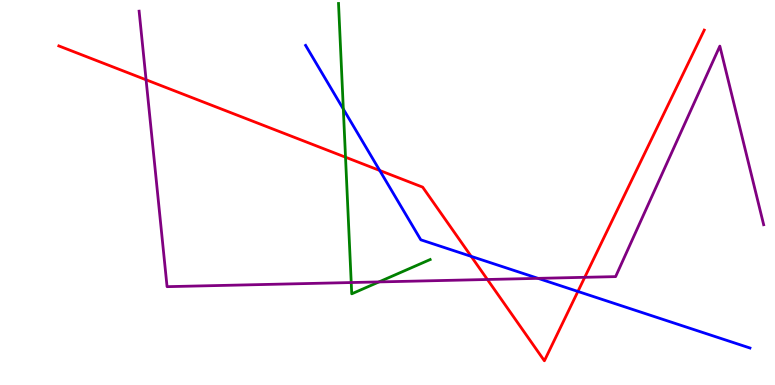[{'lines': ['blue', 'red'], 'intersections': [{'x': 4.9, 'y': 5.57}, {'x': 6.08, 'y': 3.34}, {'x': 7.46, 'y': 2.43}]}, {'lines': ['green', 'red'], 'intersections': [{'x': 4.46, 'y': 5.92}]}, {'lines': ['purple', 'red'], 'intersections': [{'x': 1.88, 'y': 7.93}, {'x': 6.29, 'y': 2.74}, {'x': 7.55, 'y': 2.8}]}, {'lines': ['blue', 'green'], 'intersections': [{'x': 4.43, 'y': 7.17}]}, {'lines': ['blue', 'purple'], 'intersections': [{'x': 6.94, 'y': 2.77}]}, {'lines': ['green', 'purple'], 'intersections': [{'x': 4.53, 'y': 2.66}, {'x': 4.89, 'y': 2.68}]}]